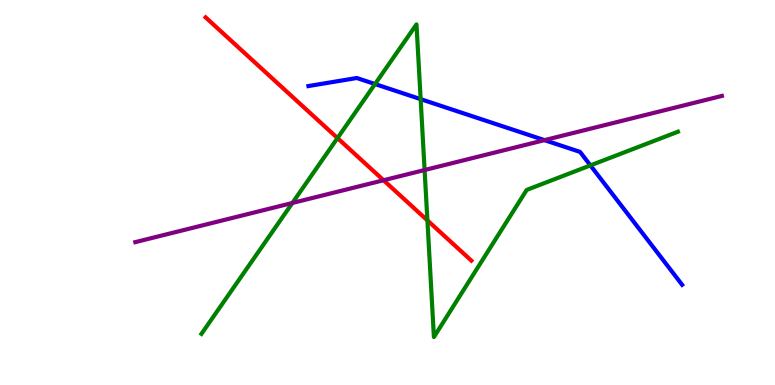[{'lines': ['blue', 'red'], 'intersections': []}, {'lines': ['green', 'red'], 'intersections': [{'x': 4.35, 'y': 6.41}, {'x': 5.51, 'y': 4.28}]}, {'lines': ['purple', 'red'], 'intersections': [{'x': 4.95, 'y': 5.32}]}, {'lines': ['blue', 'green'], 'intersections': [{'x': 4.84, 'y': 7.82}, {'x': 5.43, 'y': 7.42}, {'x': 7.62, 'y': 5.7}]}, {'lines': ['blue', 'purple'], 'intersections': [{'x': 7.03, 'y': 6.36}]}, {'lines': ['green', 'purple'], 'intersections': [{'x': 3.77, 'y': 4.73}, {'x': 5.48, 'y': 5.58}]}]